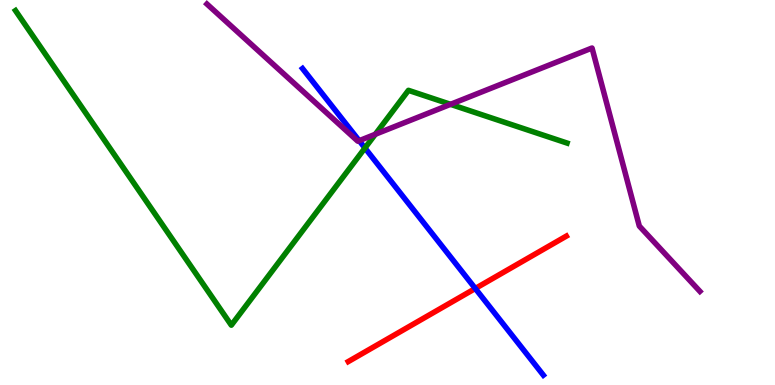[{'lines': ['blue', 'red'], 'intersections': [{'x': 6.13, 'y': 2.51}]}, {'lines': ['green', 'red'], 'intersections': []}, {'lines': ['purple', 'red'], 'intersections': []}, {'lines': ['blue', 'green'], 'intersections': [{'x': 4.71, 'y': 6.16}]}, {'lines': ['blue', 'purple'], 'intersections': [{'x': 4.63, 'y': 6.35}]}, {'lines': ['green', 'purple'], 'intersections': [{'x': 4.84, 'y': 6.51}, {'x': 5.81, 'y': 7.29}]}]